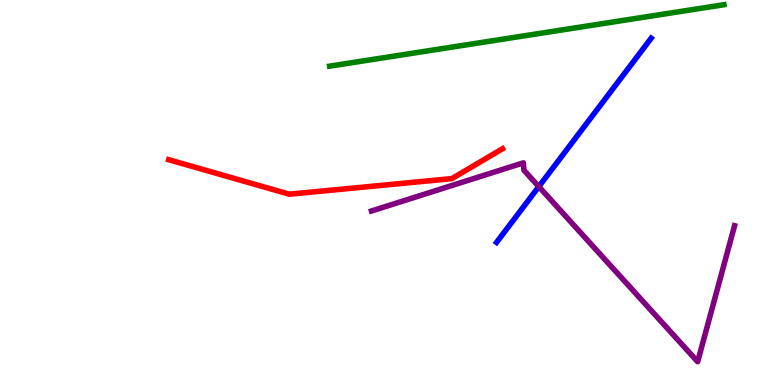[{'lines': ['blue', 'red'], 'intersections': []}, {'lines': ['green', 'red'], 'intersections': []}, {'lines': ['purple', 'red'], 'intersections': []}, {'lines': ['blue', 'green'], 'intersections': []}, {'lines': ['blue', 'purple'], 'intersections': [{'x': 6.95, 'y': 5.15}]}, {'lines': ['green', 'purple'], 'intersections': []}]